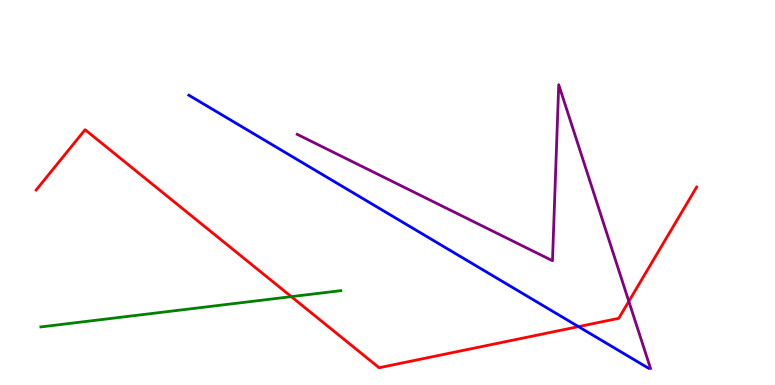[{'lines': ['blue', 'red'], 'intersections': [{'x': 7.46, 'y': 1.52}]}, {'lines': ['green', 'red'], 'intersections': [{'x': 3.76, 'y': 2.29}]}, {'lines': ['purple', 'red'], 'intersections': [{'x': 8.11, 'y': 2.17}]}, {'lines': ['blue', 'green'], 'intersections': []}, {'lines': ['blue', 'purple'], 'intersections': []}, {'lines': ['green', 'purple'], 'intersections': []}]